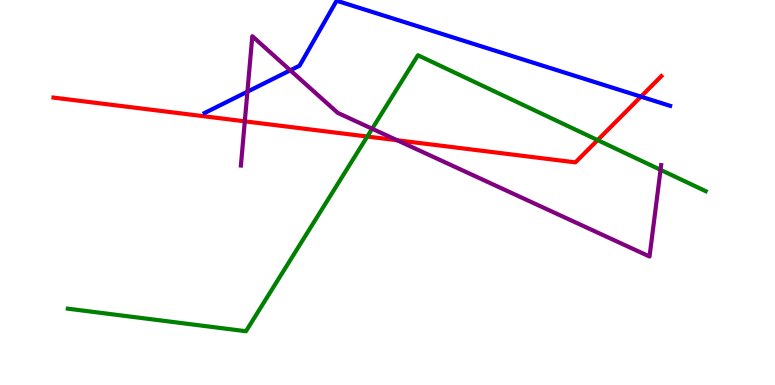[{'lines': ['blue', 'red'], 'intersections': [{'x': 8.27, 'y': 7.49}]}, {'lines': ['green', 'red'], 'intersections': [{'x': 4.74, 'y': 6.45}, {'x': 7.71, 'y': 6.36}]}, {'lines': ['purple', 'red'], 'intersections': [{'x': 3.16, 'y': 6.85}, {'x': 5.12, 'y': 6.36}]}, {'lines': ['blue', 'green'], 'intersections': []}, {'lines': ['blue', 'purple'], 'intersections': [{'x': 3.19, 'y': 7.62}, {'x': 3.75, 'y': 8.17}]}, {'lines': ['green', 'purple'], 'intersections': [{'x': 4.8, 'y': 6.66}, {'x': 8.52, 'y': 5.59}]}]